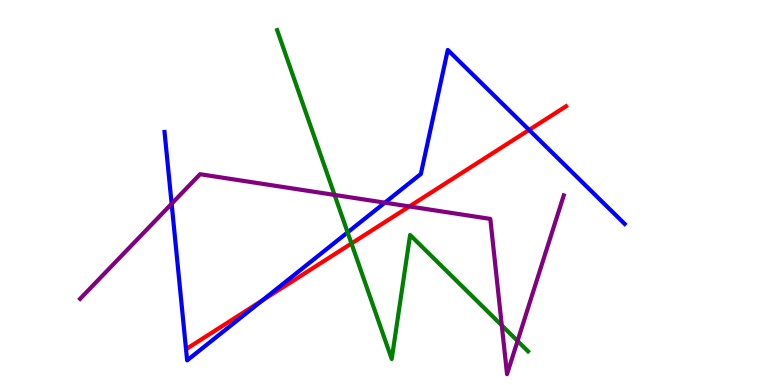[{'lines': ['blue', 'red'], 'intersections': [{'x': 3.38, 'y': 2.19}, {'x': 6.83, 'y': 6.63}]}, {'lines': ['green', 'red'], 'intersections': [{'x': 4.54, 'y': 3.68}]}, {'lines': ['purple', 'red'], 'intersections': [{'x': 5.28, 'y': 4.64}]}, {'lines': ['blue', 'green'], 'intersections': [{'x': 4.49, 'y': 3.96}]}, {'lines': ['blue', 'purple'], 'intersections': [{'x': 2.21, 'y': 4.71}, {'x': 4.97, 'y': 4.74}]}, {'lines': ['green', 'purple'], 'intersections': [{'x': 4.32, 'y': 4.94}, {'x': 6.47, 'y': 1.55}, {'x': 6.68, 'y': 1.14}]}]